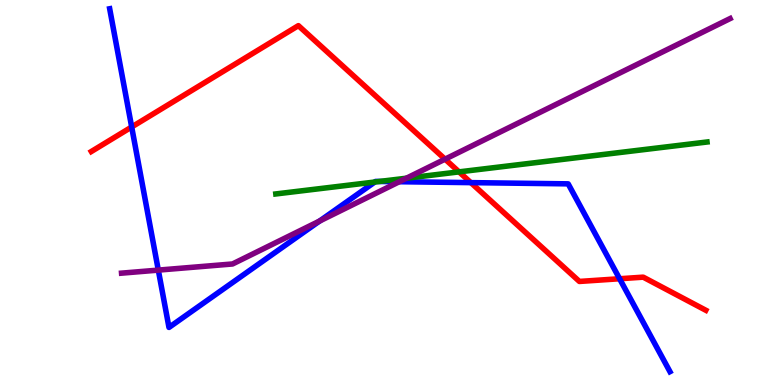[{'lines': ['blue', 'red'], 'intersections': [{'x': 1.7, 'y': 6.7}, {'x': 6.08, 'y': 5.26}, {'x': 7.99, 'y': 2.76}]}, {'lines': ['green', 'red'], 'intersections': [{'x': 5.92, 'y': 5.54}]}, {'lines': ['purple', 'red'], 'intersections': [{'x': 5.74, 'y': 5.87}]}, {'lines': ['blue', 'green'], 'intersections': [{'x': 4.84, 'y': 5.27}, {'x': 4.9, 'y': 5.29}]}, {'lines': ['blue', 'purple'], 'intersections': [{'x': 2.04, 'y': 2.98}, {'x': 4.12, 'y': 4.26}, {'x': 5.15, 'y': 5.28}]}, {'lines': ['green', 'purple'], 'intersections': [{'x': 5.24, 'y': 5.37}]}]